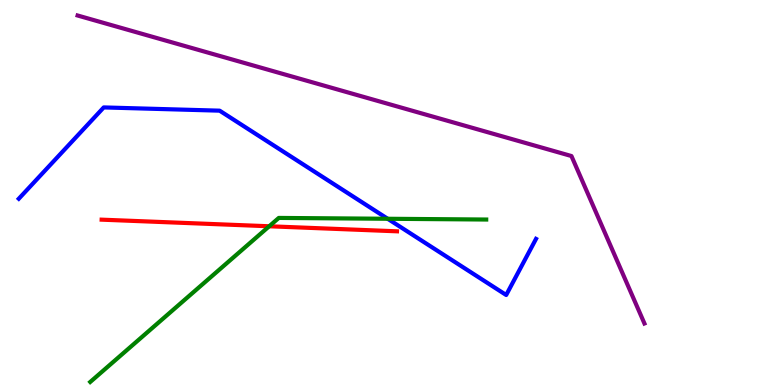[{'lines': ['blue', 'red'], 'intersections': []}, {'lines': ['green', 'red'], 'intersections': [{'x': 3.47, 'y': 4.12}]}, {'lines': ['purple', 'red'], 'intersections': []}, {'lines': ['blue', 'green'], 'intersections': [{'x': 5.0, 'y': 4.32}]}, {'lines': ['blue', 'purple'], 'intersections': []}, {'lines': ['green', 'purple'], 'intersections': []}]